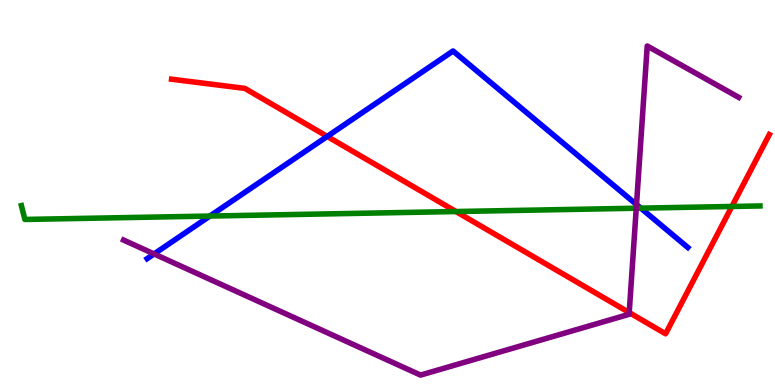[{'lines': ['blue', 'red'], 'intersections': [{'x': 4.22, 'y': 6.46}]}, {'lines': ['green', 'red'], 'intersections': [{'x': 5.88, 'y': 4.51}, {'x': 9.44, 'y': 4.64}]}, {'lines': ['purple', 'red'], 'intersections': [{'x': 8.12, 'y': 1.88}]}, {'lines': ['blue', 'green'], 'intersections': [{'x': 2.71, 'y': 4.39}, {'x': 8.27, 'y': 4.59}]}, {'lines': ['blue', 'purple'], 'intersections': [{'x': 1.99, 'y': 3.4}, {'x': 8.21, 'y': 4.69}]}, {'lines': ['green', 'purple'], 'intersections': [{'x': 8.21, 'y': 4.59}]}]